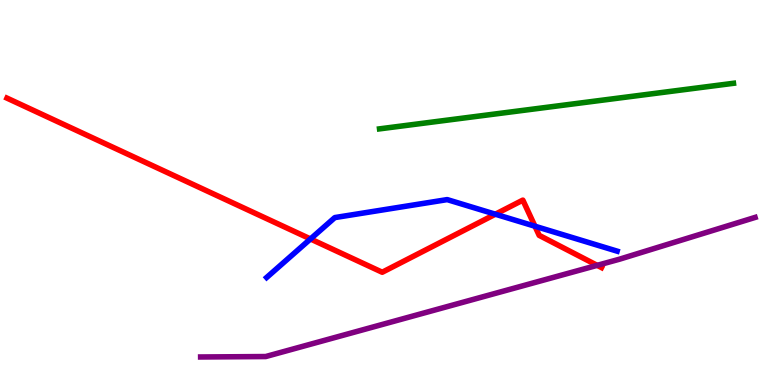[{'lines': ['blue', 'red'], 'intersections': [{'x': 4.01, 'y': 3.79}, {'x': 6.39, 'y': 4.44}, {'x': 6.9, 'y': 4.12}]}, {'lines': ['green', 'red'], 'intersections': []}, {'lines': ['purple', 'red'], 'intersections': [{'x': 7.71, 'y': 3.11}]}, {'lines': ['blue', 'green'], 'intersections': []}, {'lines': ['blue', 'purple'], 'intersections': []}, {'lines': ['green', 'purple'], 'intersections': []}]